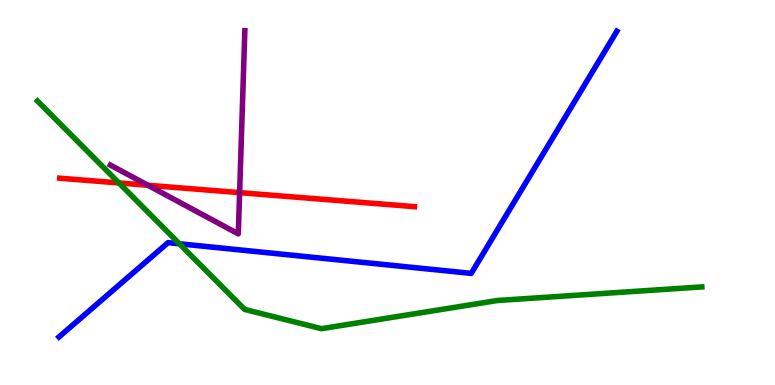[{'lines': ['blue', 'red'], 'intersections': []}, {'lines': ['green', 'red'], 'intersections': [{'x': 1.53, 'y': 5.25}]}, {'lines': ['purple', 'red'], 'intersections': [{'x': 1.91, 'y': 5.19}, {'x': 3.09, 'y': 5.0}]}, {'lines': ['blue', 'green'], 'intersections': [{'x': 2.31, 'y': 3.67}]}, {'lines': ['blue', 'purple'], 'intersections': []}, {'lines': ['green', 'purple'], 'intersections': []}]